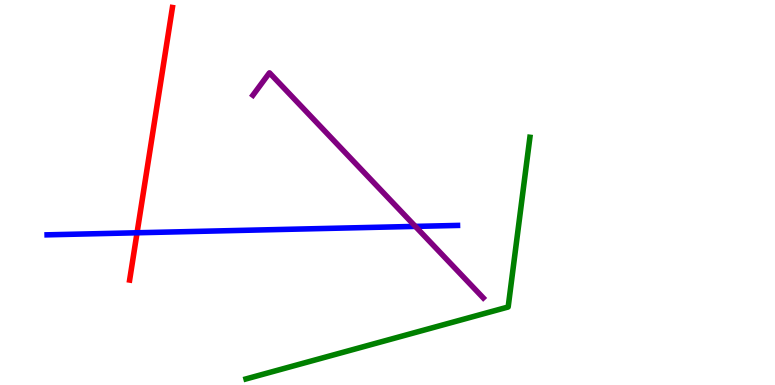[{'lines': ['blue', 'red'], 'intersections': [{'x': 1.77, 'y': 3.95}]}, {'lines': ['green', 'red'], 'intersections': []}, {'lines': ['purple', 'red'], 'intersections': []}, {'lines': ['blue', 'green'], 'intersections': []}, {'lines': ['blue', 'purple'], 'intersections': [{'x': 5.36, 'y': 4.12}]}, {'lines': ['green', 'purple'], 'intersections': []}]